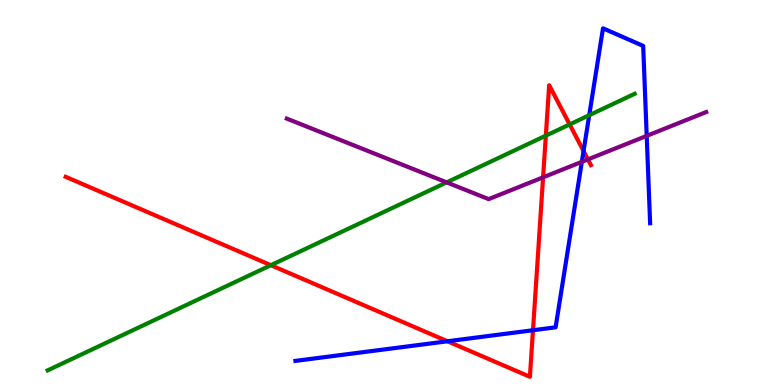[{'lines': ['blue', 'red'], 'intersections': [{'x': 5.77, 'y': 1.14}, {'x': 6.88, 'y': 1.42}, {'x': 7.53, 'y': 6.08}]}, {'lines': ['green', 'red'], 'intersections': [{'x': 3.5, 'y': 3.11}, {'x': 7.04, 'y': 6.48}, {'x': 7.35, 'y': 6.77}]}, {'lines': ['purple', 'red'], 'intersections': [{'x': 7.01, 'y': 5.39}, {'x': 7.59, 'y': 5.86}]}, {'lines': ['blue', 'green'], 'intersections': [{'x': 7.6, 'y': 7.01}]}, {'lines': ['blue', 'purple'], 'intersections': [{'x': 7.51, 'y': 5.8}, {'x': 8.34, 'y': 6.47}]}, {'lines': ['green', 'purple'], 'intersections': [{'x': 5.76, 'y': 5.26}]}]